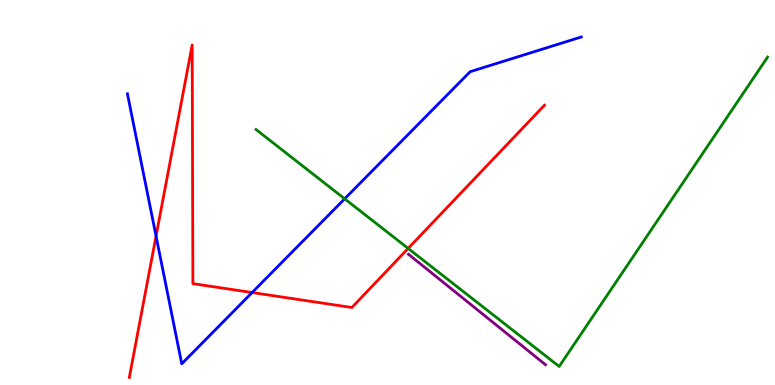[{'lines': ['blue', 'red'], 'intersections': [{'x': 2.01, 'y': 3.87}, {'x': 3.25, 'y': 2.4}]}, {'lines': ['green', 'red'], 'intersections': [{'x': 5.27, 'y': 3.55}]}, {'lines': ['purple', 'red'], 'intersections': []}, {'lines': ['blue', 'green'], 'intersections': [{'x': 4.45, 'y': 4.84}]}, {'lines': ['blue', 'purple'], 'intersections': []}, {'lines': ['green', 'purple'], 'intersections': []}]